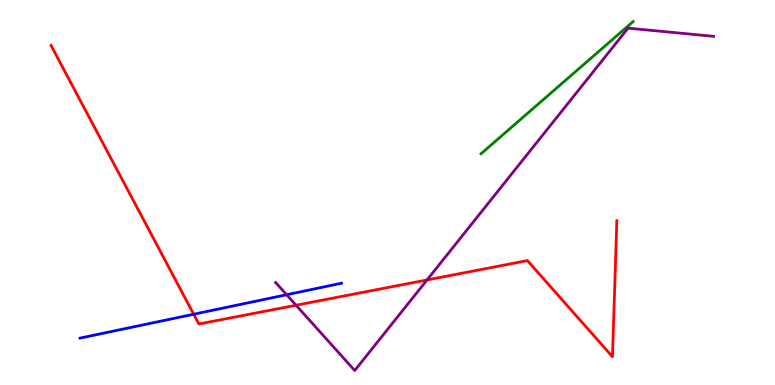[{'lines': ['blue', 'red'], 'intersections': [{'x': 2.5, 'y': 1.84}]}, {'lines': ['green', 'red'], 'intersections': []}, {'lines': ['purple', 'red'], 'intersections': [{'x': 3.82, 'y': 2.07}, {'x': 5.51, 'y': 2.73}]}, {'lines': ['blue', 'green'], 'intersections': []}, {'lines': ['blue', 'purple'], 'intersections': [{'x': 3.7, 'y': 2.34}]}, {'lines': ['green', 'purple'], 'intersections': []}]